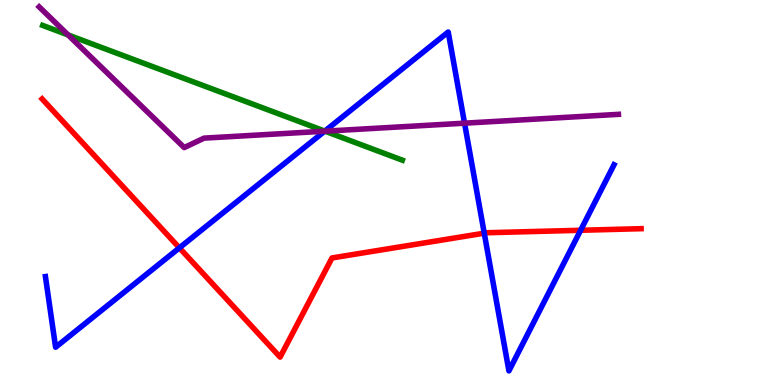[{'lines': ['blue', 'red'], 'intersections': [{'x': 2.31, 'y': 3.56}, {'x': 6.25, 'y': 3.94}, {'x': 7.49, 'y': 4.02}]}, {'lines': ['green', 'red'], 'intersections': []}, {'lines': ['purple', 'red'], 'intersections': []}, {'lines': ['blue', 'green'], 'intersections': [{'x': 4.19, 'y': 6.59}]}, {'lines': ['blue', 'purple'], 'intersections': [{'x': 4.19, 'y': 6.59}, {'x': 5.99, 'y': 6.8}]}, {'lines': ['green', 'purple'], 'intersections': [{'x': 0.879, 'y': 9.09}, {'x': 4.19, 'y': 6.59}]}]